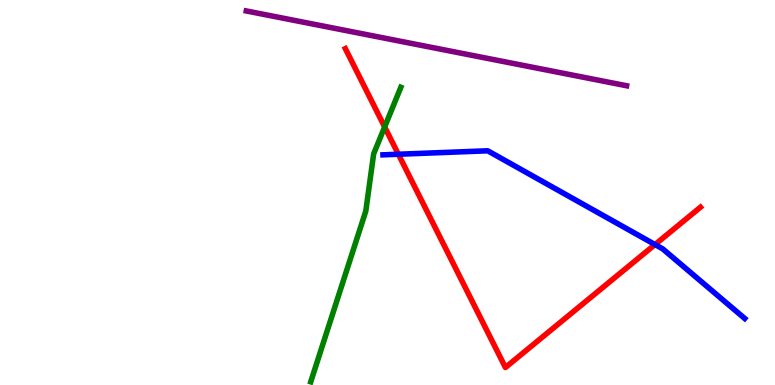[{'lines': ['blue', 'red'], 'intersections': [{'x': 5.14, 'y': 5.99}, {'x': 8.45, 'y': 3.65}]}, {'lines': ['green', 'red'], 'intersections': [{'x': 4.96, 'y': 6.7}]}, {'lines': ['purple', 'red'], 'intersections': []}, {'lines': ['blue', 'green'], 'intersections': []}, {'lines': ['blue', 'purple'], 'intersections': []}, {'lines': ['green', 'purple'], 'intersections': []}]